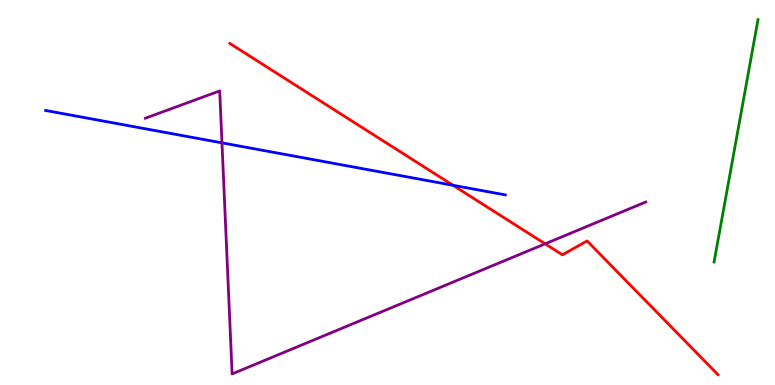[{'lines': ['blue', 'red'], 'intersections': [{'x': 5.85, 'y': 5.19}]}, {'lines': ['green', 'red'], 'intersections': []}, {'lines': ['purple', 'red'], 'intersections': [{'x': 7.03, 'y': 3.67}]}, {'lines': ['blue', 'green'], 'intersections': []}, {'lines': ['blue', 'purple'], 'intersections': [{'x': 2.86, 'y': 6.29}]}, {'lines': ['green', 'purple'], 'intersections': []}]